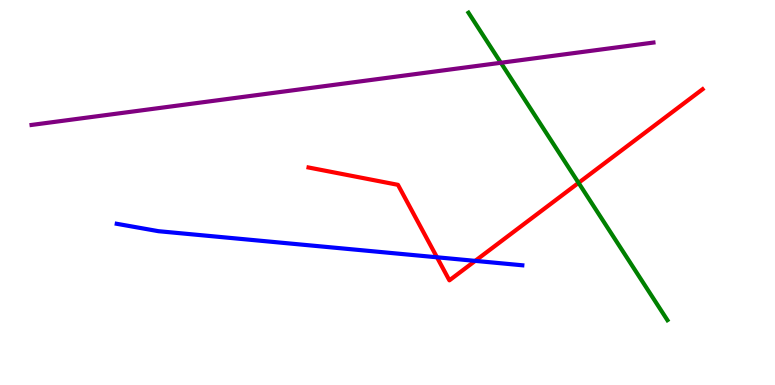[{'lines': ['blue', 'red'], 'intersections': [{'x': 5.64, 'y': 3.32}, {'x': 6.13, 'y': 3.22}]}, {'lines': ['green', 'red'], 'intersections': [{'x': 7.47, 'y': 5.25}]}, {'lines': ['purple', 'red'], 'intersections': []}, {'lines': ['blue', 'green'], 'intersections': []}, {'lines': ['blue', 'purple'], 'intersections': []}, {'lines': ['green', 'purple'], 'intersections': [{'x': 6.46, 'y': 8.37}]}]